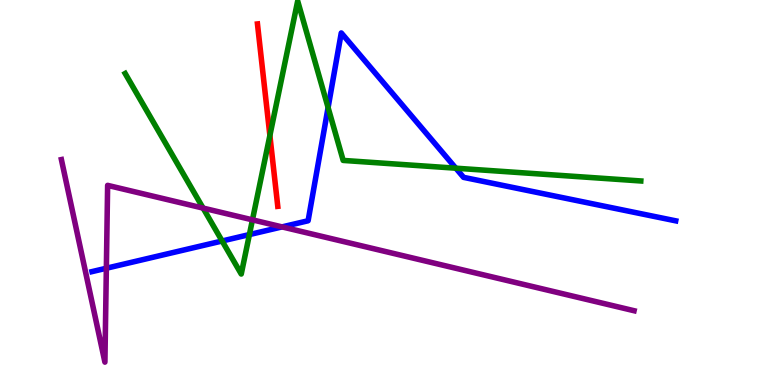[{'lines': ['blue', 'red'], 'intersections': []}, {'lines': ['green', 'red'], 'intersections': [{'x': 3.48, 'y': 6.48}]}, {'lines': ['purple', 'red'], 'intersections': []}, {'lines': ['blue', 'green'], 'intersections': [{'x': 2.87, 'y': 3.74}, {'x': 3.22, 'y': 3.91}, {'x': 4.23, 'y': 7.21}, {'x': 5.88, 'y': 5.63}]}, {'lines': ['blue', 'purple'], 'intersections': [{'x': 1.37, 'y': 3.03}, {'x': 3.64, 'y': 4.11}]}, {'lines': ['green', 'purple'], 'intersections': [{'x': 2.62, 'y': 4.59}, {'x': 3.26, 'y': 4.29}]}]